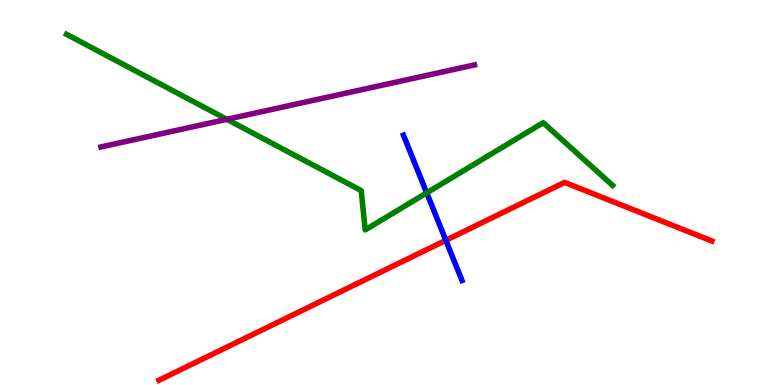[{'lines': ['blue', 'red'], 'intersections': [{'x': 5.75, 'y': 3.76}]}, {'lines': ['green', 'red'], 'intersections': []}, {'lines': ['purple', 'red'], 'intersections': []}, {'lines': ['blue', 'green'], 'intersections': [{'x': 5.51, 'y': 4.99}]}, {'lines': ['blue', 'purple'], 'intersections': []}, {'lines': ['green', 'purple'], 'intersections': [{'x': 2.93, 'y': 6.9}]}]